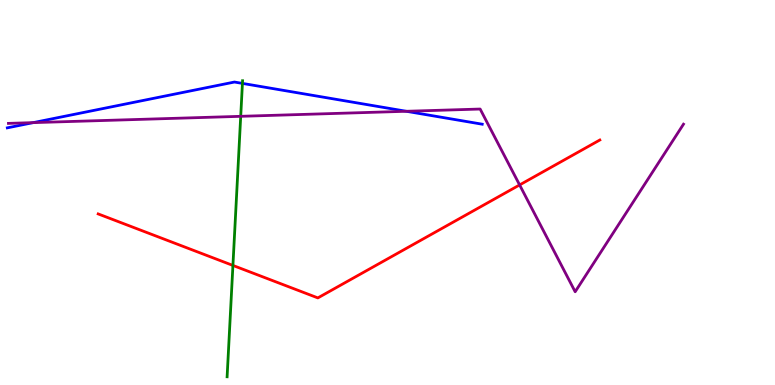[{'lines': ['blue', 'red'], 'intersections': []}, {'lines': ['green', 'red'], 'intersections': [{'x': 3.01, 'y': 3.11}]}, {'lines': ['purple', 'red'], 'intersections': [{'x': 6.7, 'y': 5.2}]}, {'lines': ['blue', 'green'], 'intersections': [{'x': 3.13, 'y': 7.83}]}, {'lines': ['blue', 'purple'], 'intersections': [{'x': 0.428, 'y': 6.81}, {'x': 5.24, 'y': 7.11}]}, {'lines': ['green', 'purple'], 'intersections': [{'x': 3.11, 'y': 6.98}]}]